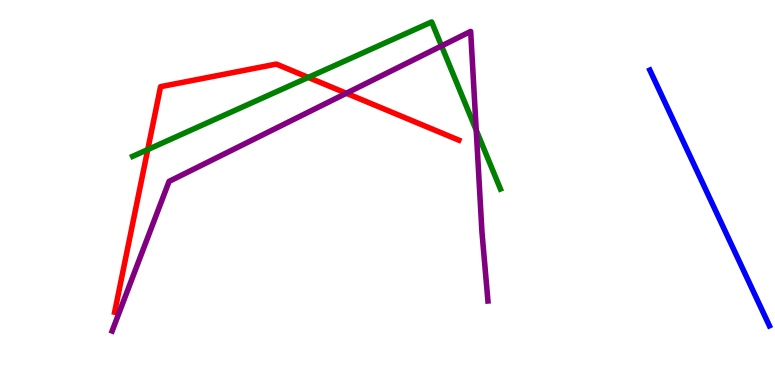[{'lines': ['blue', 'red'], 'intersections': []}, {'lines': ['green', 'red'], 'intersections': [{'x': 1.91, 'y': 6.12}, {'x': 3.98, 'y': 7.99}]}, {'lines': ['purple', 'red'], 'intersections': [{'x': 4.47, 'y': 7.58}]}, {'lines': ['blue', 'green'], 'intersections': []}, {'lines': ['blue', 'purple'], 'intersections': []}, {'lines': ['green', 'purple'], 'intersections': [{'x': 5.7, 'y': 8.81}, {'x': 6.14, 'y': 6.62}]}]